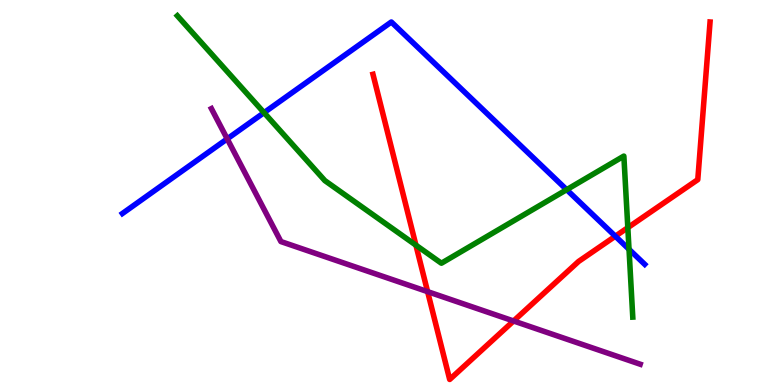[{'lines': ['blue', 'red'], 'intersections': [{'x': 7.94, 'y': 3.86}]}, {'lines': ['green', 'red'], 'intersections': [{'x': 5.37, 'y': 3.63}, {'x': 8.1, 'y': 4.09}]}, {'lines': ['purple', 'red'], 'intersections': [{'x': 5.52, 'y': 2.42}, {'x': 6.63, 'y': 1.66}]}, {'lines': ['blue', 'green'], 'intersections': [{'x': 3.41, 'y': 7.07}, {'x': 7.31, 'y': 5.07}, {'x': 8.12, 'y': 3.52}]}, {'lines': ['blue', 'purple'], 'intersections': [{'x': 2.93, 'y': 6.39}]}, {'lines': ['green', 'purple'], 'intersections': []}]